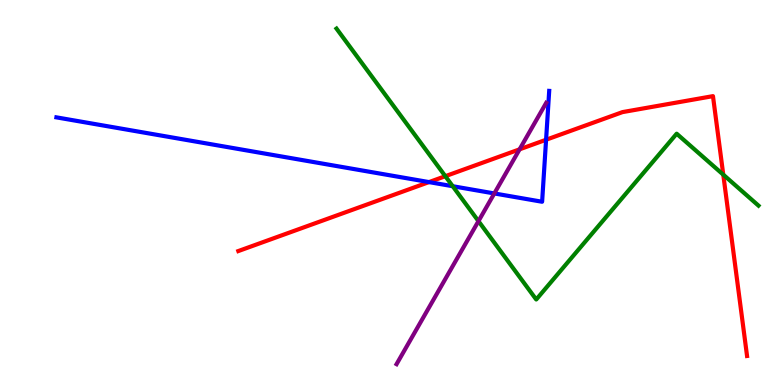[{'lines': ['blue', 'red'], 'intersections': [{'x': 5.54, 'y': 5.27}, {'x': 7.05, 'y': 6.37}]}, {'lines': ['green', 'red'], 'intersections': [{'x': 5.75, 'y': 5.42}, {'x': 9.33, 'y': 5.46}]}, {'lines': ['purple', 'red'], 'intersections': [{'x': 6.7, 'y': 6.12}]}, {'lines': ['blue', 'green'], 'intersections': [{'x': 5.84, 'y': 5.16}]}, {'lines': ['blue', 'purple'], 'intersections': [{'x': 6.38, 'y': 4.98}]}, {'lines': ['green', 'purple'], 'intersections': [{'x': 6.17, 'y': 4.26}]}]